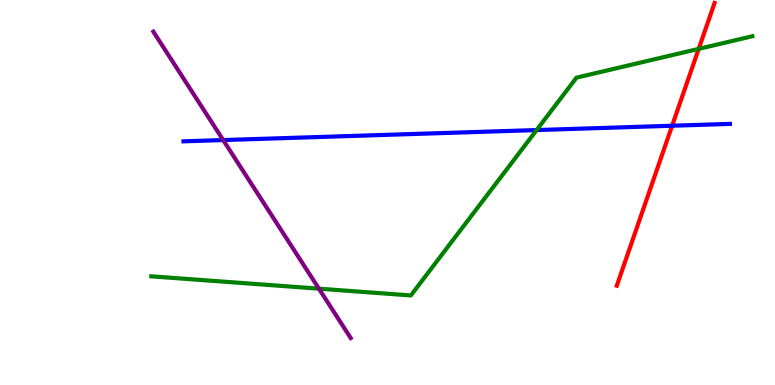[{'lines': ['blue', 'red'], 'intersections': [{'x': 8.67, 'y': 6.73}]}, {'lines': ['green', 'red'], 'intersections': [{'x': 9.02, 'y': 8.73}]}, {'lines': ['purple', 'red'], 'intersections': []}, {'lines': ['blue', 'green'], 'intersections': [{'x': 6.92, 'y': 6.62}]}, {'lines': ['blue', 'purple'], 'intersections': [{'x': 2.88, 'y': 6.36}]}, {'lines': ['green', 'purple'], 'intersections': [{'x': 4.11, 'y': 2.5}]}]